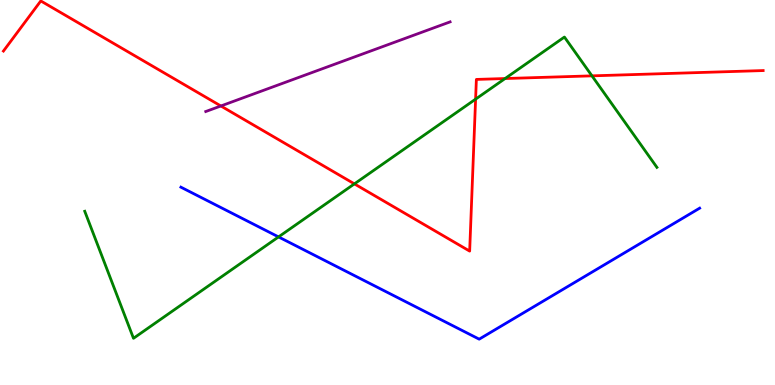[{'lines': ['blue', 'red'], 'intersections': []}, {'lines': ['green', 'red'], 'intersections': [{'x': 4.57, 'y': 5.22}, {'x': 6.14, 'y': 7.42}, {'x': 6.52, 'y': 7.96}, {'x': 7.64, 'y': 8.03}]}, {'lines': ['purple', 'red'], 'intersections': [{'x': 2.85, 'y': 7.25}]}, {'lines': ['blue', 'green'], 'intersections': [{'x': 3.59, 'y': 3.85}]}, {'lines': ['blue', 'purple'], 'intersections': []}, {'lines': ['green', 'purple'], 'intersections': []}]